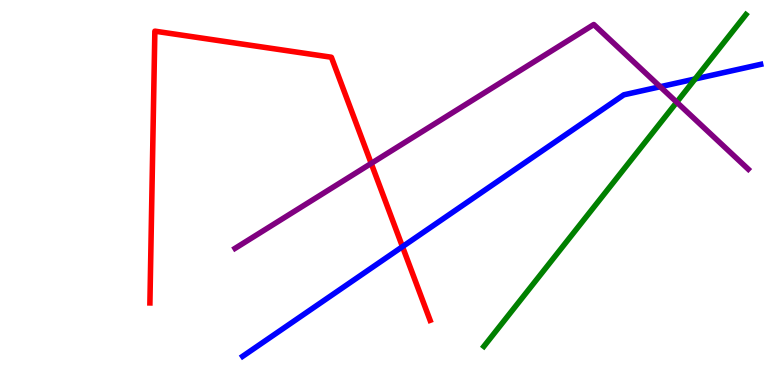[{'lines': ['blue', 'red'], 'intersections': [{'x': 5.19, 'y': 3.59}]}, {'lines': ['green', 'red'], 'intersections': []}, {'lines': ['purple', 'red'], 'intersections': [{'x': 4.79, 'y': 5.76}]}, {'lines': ['blue', 'green'], 'intersections': [{'x': 8.97, 'y': 7.95}]}, {'lines': ['blue', 'purple'], 'intersections': [{'x': 8.52, 'y': 7.75}]}, {'lines': ['green', 'purple'], 'intersections': [{'x': 8.73, 'y': 7.35}]}]